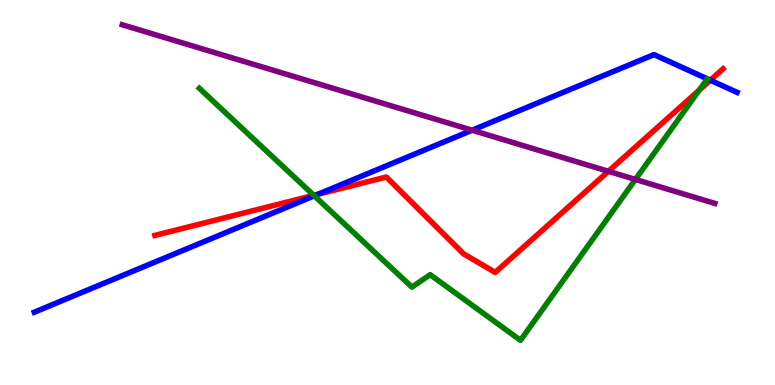[{'lines': ['blue', 'red'], 'intersections': [{'x': 4.1, 'y': 4.95}, {'x': 9.17, 'y': 7.92}]}, {'lines': ['green', 'red'], 'intersections': [{'x': 4.05, 'y': 4.93}, {'x': 9.02, 'y': 7.66}]}, {'lines': ['purple', 'red'], 'intersections': [{'x': 7.85, 'y': 5.55}]}, {'lines': ['blue', 'green'], 'intersections': [{'x': 4.06, 'y': 4.91}]}, {'lines': ['blue', 'purple'], 'intersections': [{'x': 6.09, 'y': 6.62}]}, {'lines': ['green', 'purple'], 'intersections': [{'x': 8.2, 'y': 5.34}]}]